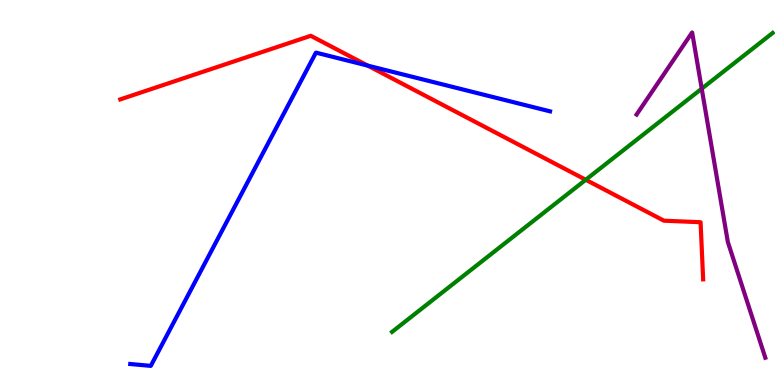[{'lines': ['blue', 'red'], 'intersections': [{'x': 4.75, 'y': 8.3}]}, {'lines': ['green', 'red'], 'intersections': [{'x': 7.56, 'y': 5.33}]}, {'lines': ['purple', 'red'], 'intersections': []}, {'lines': ['blue', 'green'], 'intersections': []}, {'lines': ['blue', 'purple'], 'intersections': []}, {'lines': ['green', 'purple'], 'intersections': [{'x': 9.05, 'y': 7.7}]}]